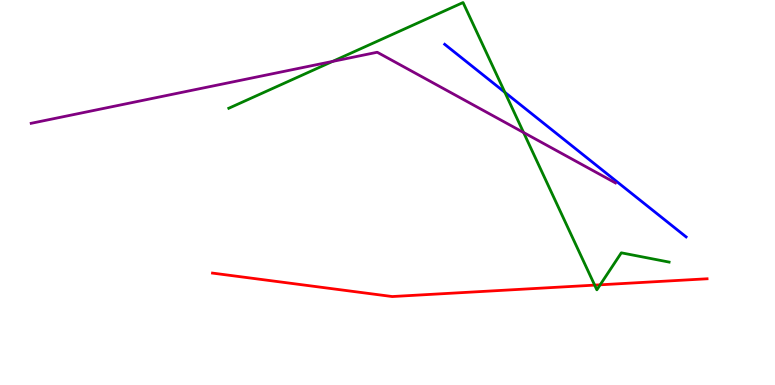[{'lines': ['blue', 'red'], 'intersections': []}, {'lines': ['green', 'red'], 'intersections': [{'x': 7.67, 'y': 2.59}, {'x': 7.74, 'y': 2.6}]}, {'lines': ['purple', 'red'], 'intersections': []}, {'lines': ['blue', 'green'], 'intersections': [{'x': 6.51, 'y': 7.6}]}, {'lines': ['blue', 'purple'], 'intersections': []}, {'lines': ['green', 'purple'], 'intersections': [{'x': 4.29, 'y': 8.4}, {'x': 6.76, 'y': 6.56}]}]